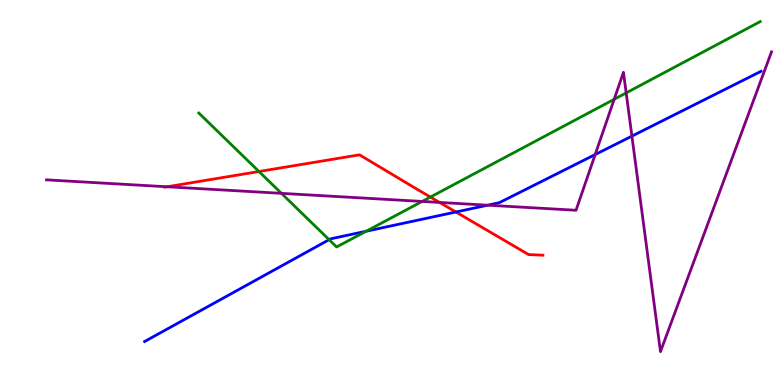[{'lines': ['blue', 'red'], 'intersections': [{'x': 5.88, 'y': 4.49}]}, {'lines': ['green', 'red'], 'intersections': [{'x': 3.34, 'y': 5.55}, {'x': 5.55, 'y': 4.88}]}, {'lines': ['purple', 'red'], 'intersections': [{'x': 2.16, 'y': 5.15}, {'x': 5.67, 'y': 4.74}]}, {'lines': ['blue', 'green'], 'intersections': [{'x': 4.25, 'y': 3.77}, {'x': 4.73, 'y': 3.99}]}, {'lines': ['blue', 'purple'], 'intersections': [{'x': 6.29, 'y': 4.67}, {'x': 7.68, 'y': 5.99}, {'x': 8.15, 'y': 6.46}]}, {'lines': ['green', 'purple'], 'intersections': [{'x': 3.63, 'y': 4.98}, {'x': 5.45, 'y': 4.77}, {'x': 7.92, 'y': 7.42}, {'x': 8.08, 'y': 7.59}]}]